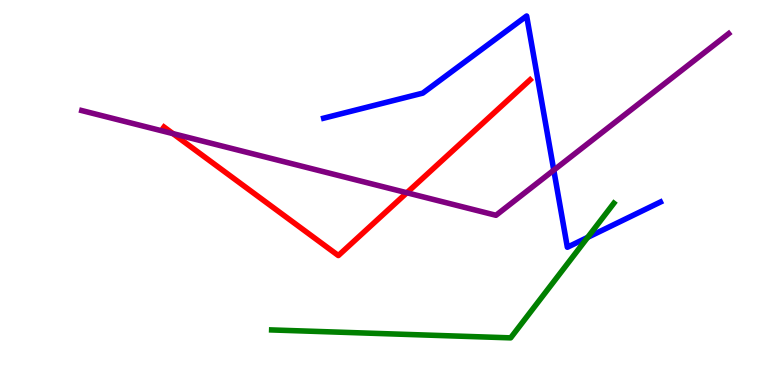[{'lines': ['blue', 'red'], 'intersections': []}, {'lines': ['green', 'red'], 'intersections': []}, {'lines': ['purple', 'red'], 'intersections': [{'x': 2.23, 'y': 6.53}, {'x': 5.25, 'y': 4.99}]}, {'lines': ['blue', 'green'], 'intersections': [{'x': 7.58, 'y': 3.83}]}, {'lines': ['blue', 'purple'], 'intersections': [{'x': 7.15, 'y': 5.58}]}, {'lines': ['green', 'purple'], 'intersections': []}]